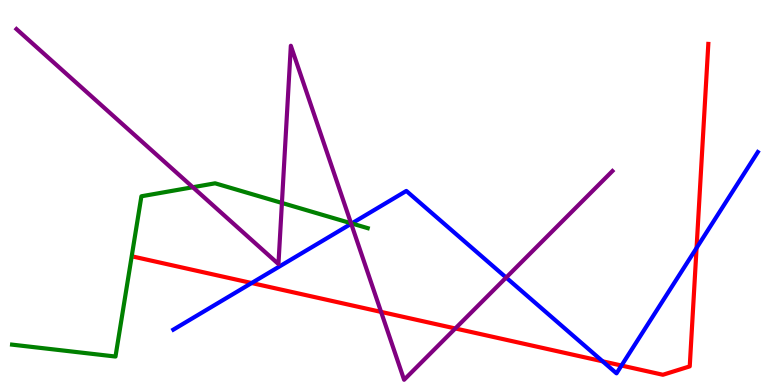[{'lines': ['blue', 'red'], 'intersections': [{'x': 3.25, 'y': 2.65}, {'x': 7.78, 'y': 0.615}, {'x': 8.02, 'y': 0.506}, {'x': 8.99, 'y': 3.56}]}, {'lines': ['green', 'red'], 'intersections': []}, {'lines': ['purple', 'red'], 'intersections': [{'x': 4.92, 'y': 1.9}, {'x': 5.88, 'y': 1.47}]}, {'lines': ['blue', 'green'], 'intersections': [{'x': 4.54, 'y': 4.2}]}, {'lines': ['blue', 'purple'], 'intersections': [{'x': 4.53, 'y': 4.19}, {'x': 6.53, 'y': 2.79}]}, {'lines': ['green', 'purple'], 'intersections': [{'x': 2.49, 'y': 5.14}, {'x': 3.64, 'y': 4.73}, {'x': 4.53, 'y': 4.2}]}]